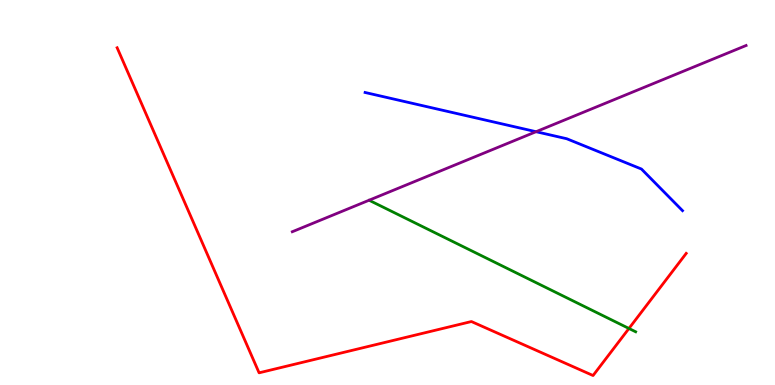[{'lines': ['blue', 'red'], 'intersections': []}, {'lines': ['green', 'red'], 'intersections': [{'x': 8.12, 'y': 1.47}]}, {'lines': ['purple', 'red'], 'intersections': []}, {'lines': ['blue', 'green'], 'intersections': []}, {'lines': ['blue', 'purple'], 'intersections': [{'x': 6.92, 'y': 6.58}]}, {'lines': ['green', 'purple'], 'intersections': []}]